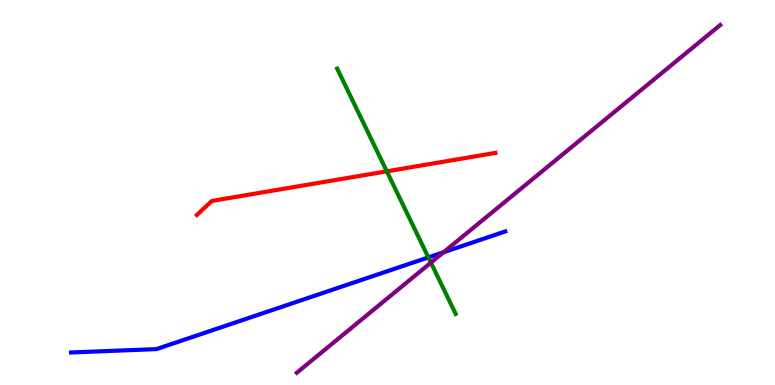[{'lines': ['blue', 'red'], 'intersections': []}, {'lines': ['green', 'red'], 'intersections': [{'x': 4.99, 'y': 5.55}]}, {'lines': ['purple', 'red'], 'intersections': []}, {'lines': ['blue', 'green'], 'intersections': [{'x': 5.53, 'y': 3.31}]}, {'lines': ['blue', 'purple'], 'intersections': [{'x': 5.72, 'y': 3.45}]}, {'lines': ['green', 'purple'], 'intersections': [{'x': 5.56, 'y': 3.18}]}]